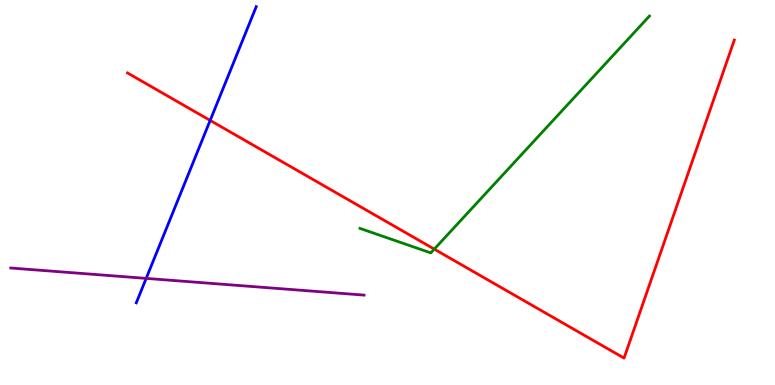[{'lines': ['blue', 'red'], 'intersections': [{'x': 2.71, 'y': 6.87}]}, {'lines': ['green', 'red'], 'intersections': [{'x': 5.6, 'y': 3.53}]}, {'lines': ['purple', 'red'], 'intersections': []}, {'lines': ['blue', 'green'], 'intersections': []}, {'lines': ['blue', 'purple'], 'intersections': [{'x': 1.89, 'y': 2.77}]}, {'lines': ['green', 'purple'], 'intersections': []}]